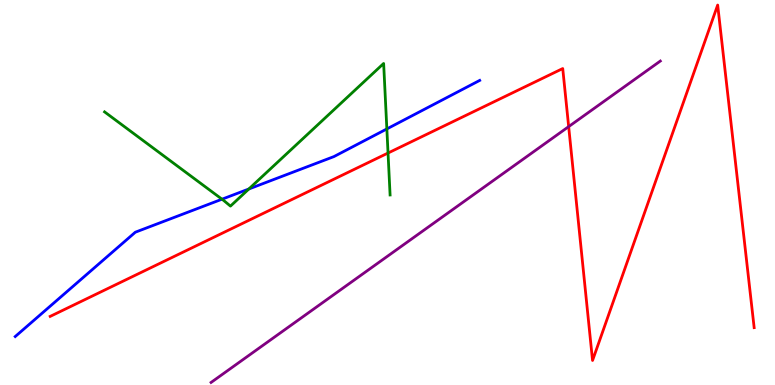[{'lines': ['blue', 'red'], 'intersections': []}, {'lines': ['green', 'red'], 'intersections': [{'x': 5.01, 'y': 6.03}]}, {'lines': ['purple', 'red'], 'intersections': [{'x': 7.34, 'y': 6.71}]}, {'lines': ['blue', 'green'], 'intersections': [{'x': 2.86, 'y': 4.83}, {'x': 3.21, 'y': 5.09}, {'x': 4.99, 'y': 6.65}]}, {'lines': ['blue', 'purple'], 'intersections': []}, {'lines': ['green', 'purple'], 'intersections': []}]